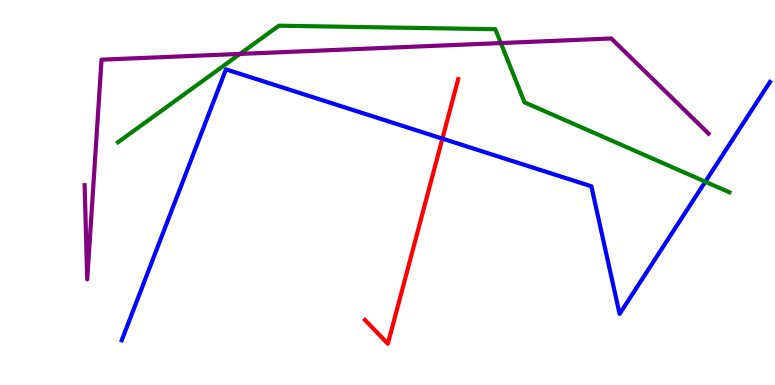[{'lines': ['blue', 'red'], 'intersections': [{'x': 5.71, 'y': 6.4}]}, {'lines': ['green', 'red'], 'intersections': []}, {'lines': ['purple', 'red'], 'intersections': []}, {'lines': ['blue', 'green'], 'intersections': [{'x': 9.1, 'y': 5.28}]}, {'lines': ['blue', 'purple'], 'intersections': []}, {'lines': ['green', 'purple'], 'intersections': [{'x': 3.1, 'y': 8.6}, {'x': 6.46, 'y': 8.88}]}]